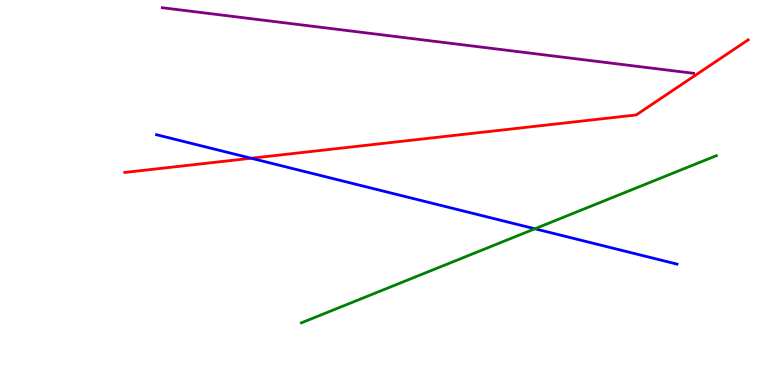[{'lines': ['blue', 'red'], 'intersections': [{'x': 3.24, 'y': 5.89}]}, {'lines': ['green', 'red'], 'intersections': []}, {'lines': ['purple', 'red'], 'intersections': []}, {'lines': ['blue', 'green'], 'intersections': [{'x': 6.9, 'y': 4.06}]}, {'lines': ['blue', 'purple'], 'intersections': []}, {'lines': ['green', 'purple'], 'intersections': []}]